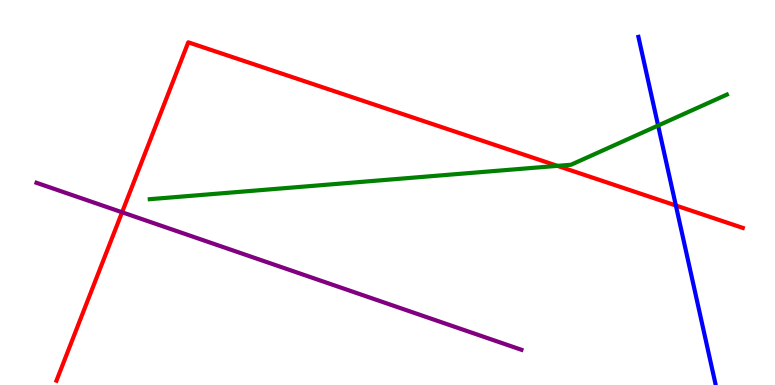[{'lines': ['blue', 'red'], 'intersections': [{'x': 8.72, 'y': 4.66}]}, {'lines': ['green', 'red'], 'intersections': [{'x': 7.19, 'y': 5.69}]}, {'lines': ['purple', 'red'], 'intersections': [{'x': 1.58, 'y': 4.49}]}, {'lines': ['blue', 'green'], 'intersections': [{'x': 8.49, 'y': 6.74}]}, {'lines': ['blue', 'purple'], 'intersections': []}, {'lines': ['green', 'purple'], 'intersections': []}]